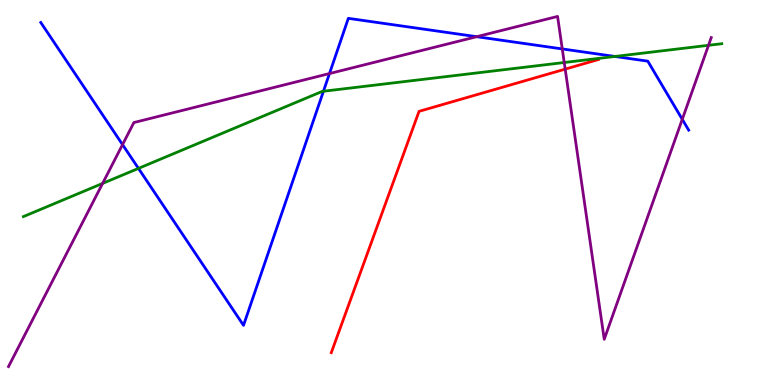[{'lines': ['blue', 'red'], 'intersections': []}, {'lines': ['green', 'red'], 'intersections': []}, {'lines': ['purple', 'red'], 'intersections': [{'x': 7.29, 'y': 8.2}]}, {'lines': ['blue', 'green'], 'intersections': [{'x': 1.79, 'y': 5.63}, {'x': 4.17, 'y': 7.63}, {'x': 7.93, 'y': 8.53}]}, {'lines': ['blue', 'purple'], 'intersections': [{'x': 1.58, 'y': 6.24}, {'x': 4.25, 'y': 8.09}, {'x': 6.15, 'y': 9.05}, {'x': 7.26, 'y': 8.73}, {'x': 8.8, 'y': 6.9}]}, {'lines': ['green', 'purple'], 'intersections': [{'x': 1.32, 'y': 5.24}, {'x': 7.28, 'y': 8.38}, {'x': 9.14, 'y': 8.82}]}]